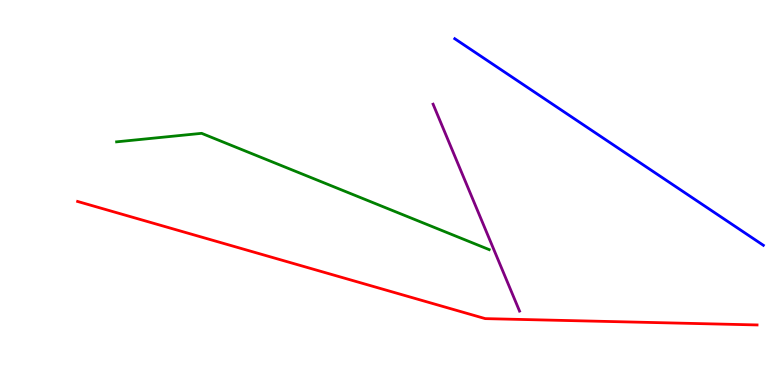[{'lines': ['blue', 'red'], 'intersections': []}, {'lines': ['green', 'red'], 'intersections': []}, {'lines': ['purple', 'red'], 'intersections': []}, {'lines': ['blue', 'green'], 'intersections': []}, {'lines': ['blue', 'purple'], 'intersections': []}, {'lines': ['green', 'purple'], 'intersections': []}]